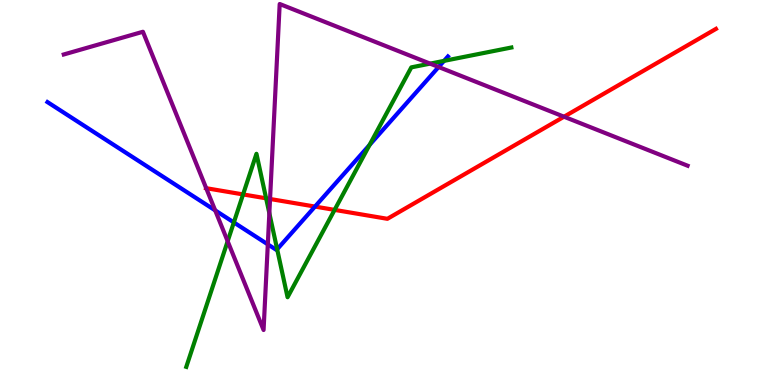[{'lines': ['blue', 'red'], 'intersections': [{'x': 4.06, 'y': 4.63}]}, {'lines': ['green', 'red'], 'intersections': [{'x': 3.14, 'y': 4.95}, {'x': 3.43, 'y': 4.85}, {'x': 4.32, 'y': 4.55}]}, {'lines': ['purple', 'red'], 'intersections': [{'x': 2.66, 'y': 5.11}, {'x': 3.48, 'y': 4.83}, {'x': 7.28, 'y': 6.97}]}, {'lines': ['blue', 'green'], 'intersections': [{'x': 3.02, 'y': 4.22}, {'x': 3.58, 'y': 3.53}, {'x': 4.77, 'y': 6.23}, {'x': 5.73, 'y': 8.42}]}, {'lines': ['blue', 'purple'], 'intersections': [{'x': 2.78, 'y': 4.54}, {'x': 3.46, 'y': 3.65}, {'x': 5.66, 'y': 8.26}]}, {'lines': ['green', 'purple'], 'intersections': [{'x': 2.94, 'y': 3.73}, {'x': 3.48, 'y': 4.46}, {'x': 5.55, 'y': 8.35}]}]